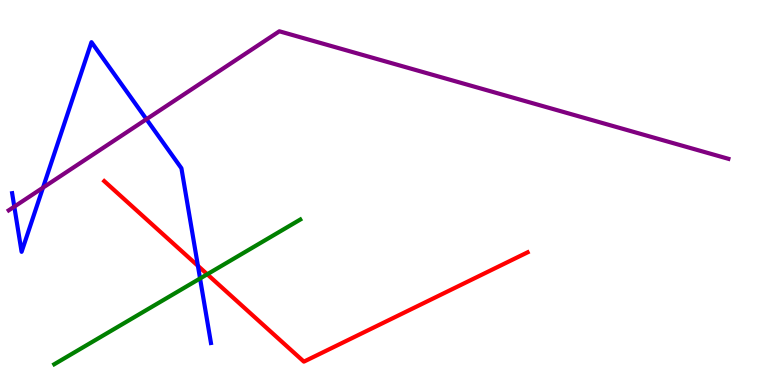[{'lines': ['blue', 'red'], 'intersections': [{'x': 2.55, 'y': 3.1}]}, {'lines': ['green', 'red'], 'intersections': [{'x': 2.67, 'y': 2.88}]}, {'lines': ['purple', 'red'], 'intersections': []}, {'lines': ['blue', 'green'], 'intersections': [{'x': 2.58, 'y': 2.77}]}, {'lines': ['blue', 'purple'], 'intersections': [{'x': 0.185, 'y': 4.63}, {'x': 0.555, 'y': 5.13}, {'x': 1.89, 'y': 6.9}]}, {'lines': ['green', 'purple'], 'intersections': []}]